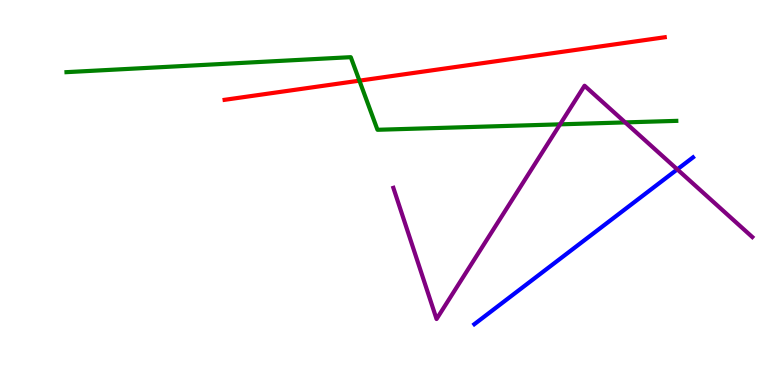[{'lines': ['blue', 'red'], 'intersections': []}, {'lines': ['green', 'red'], 'intersections': [{'x': 4.64, 'y': 7.9}]}, {'lines': ['purple', 'red'], 'intersections': []}, {'lines': ['blue', 'green'], 'intersections': []}, {'lines': ['blue', 'purple'], 'intersections': [{'x': 8.74, 'y': 5.6}]}, {'lines': ['green', 'purple'], 'intersections': [{'x': 7.23, 'y': 6.77}, {'x': 8.07, 'y': 6.82}]}]